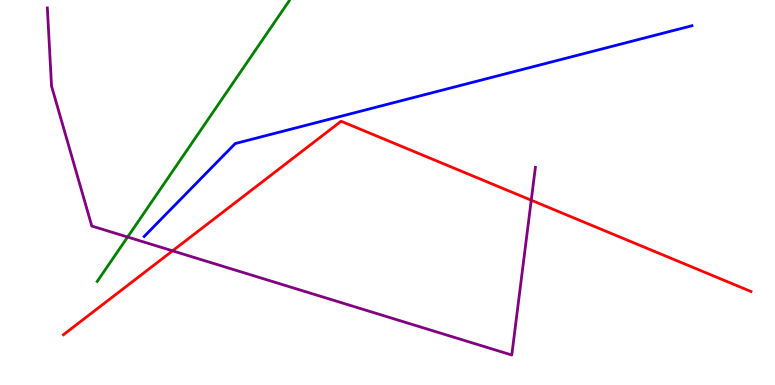[{'lines': ['blue', 'red'], 'intersections': []}, {'lines': ['green', 'red'], 'intersections': []}, {'lines': ['purple', 'red'], 'intersections': [{'x': 2.23, 'y': 3.48}, {'x': 6.85, 'y': 4.8}]}, {'lines': ['blue', 'green'], 'intersections': []}, {'lines': ['blue', 'purple'], 'intersections': []}, {'lines': ['green', 'purple'], 'intersections': [{'x': 1.65, 'y': 3.84}]}]